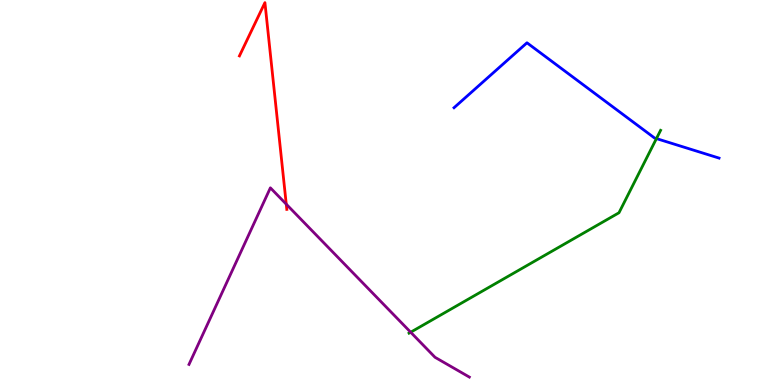[{'lines': ['blue', 'red'], 'intersections': []}, {'lines': ['green', 'red'], 'intersections': []}, {'lines': ['purple', 'red'], 'intersections': [{'x': 3.69, 'y': 4.7}]}, {'lines': ['blue', 'green'], 'intersections': [{'x': 8.47, 'y': 6.4}]}, {'lines': ['blue', 'purple'], 'intersections': []}, {'lines': ['green', 'purple'], 'intersections': [{'x': 5.3, 'y': 1.37}]}]